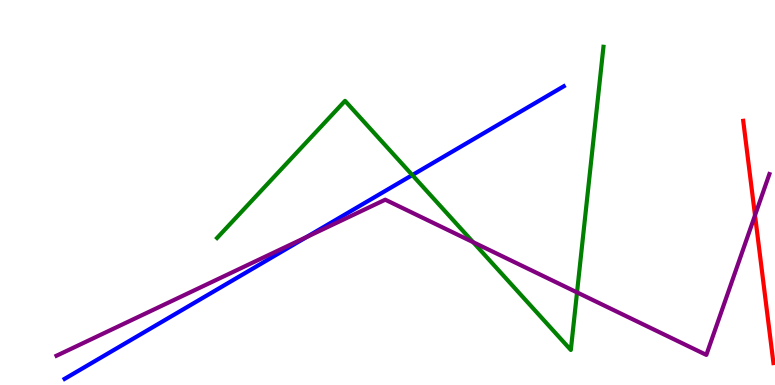[{'lines': ['blue', 'red'], 'intersections': []}, {'lines': ['green', 'red'], 'intersections': []}, {'lines': ['purple', 'red'], 'intersections': [{'x': 9.74, 'y': 4.41}]}, {'lines': ['blue', 'green'], 'intersections': [{'x': 5.32, 'y': 5.45}]}, {'lines': ['blue', 'purple'], 'intersections': [{'x': 3.96, 'y': 3.84}]}, {'lines': ['green', 'purple'], 'intersections': [{'x': 6.1, 'y': 3.71}, {'x': 7.45, 'y': 2.41}]}]